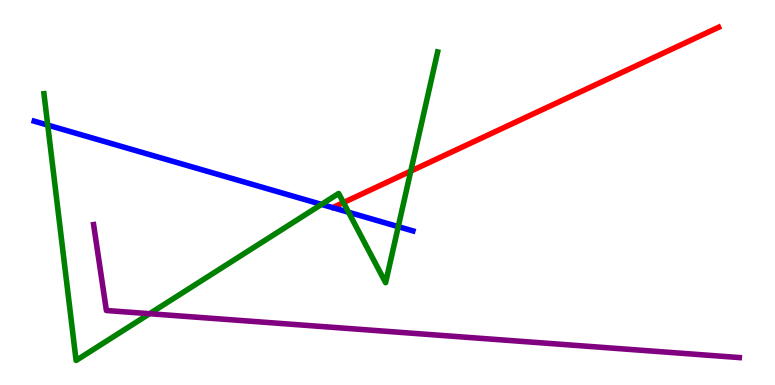[{'lines': ['blue', 'red'], 'intersections': []}, {'lines': ['green', 'red'], 'intersections': [{'x': 4.43, 'y': 4.74}, {'x': 5.3, 'y': 5.56}]}, {'lines': ['purple', 'red'], 'intersections': []}, {'lines': ['blue', 'green'], 'intersections': [{'x': 0.616, 'y': 6.75}, {'x': 4.15, 'y': 4.69}, {'x': 4.5, 'y': 4.49}, {'x': 5.14, 'y': 4.11}]}, {'lines': ['blue', 'purple'], 'intersections': []}, {'lines': ['green', 'purple'], 'intersections': [{'x': 1.93, 'y': 1.85}]}]